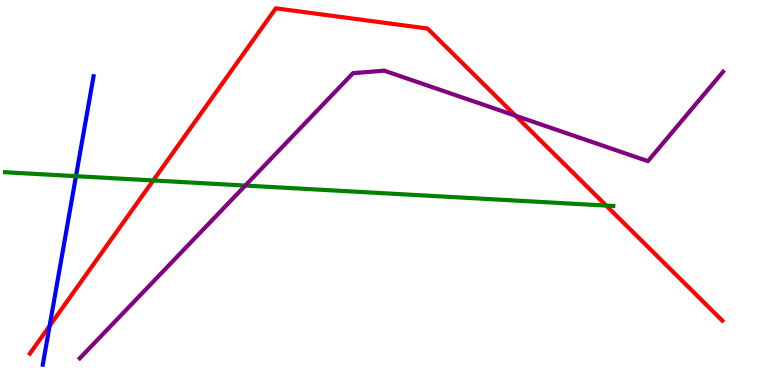[{'lines': ['blue', 'red'], 'intersections': [{'x': 0.64, 'y': 1.54}]}, {'lines': ['green', 'red'], 'intersections': [{'x': 1.98, 'y': 5.31}, {'x': 7.82, 'y': 4.66}]}, {'lines': ['purple', 'red'], 'intersections': [{'x': 6.65, 'y': 6.99}]}, {'lines': ['blue', 'green'], 'intersections': [{'x': 0.98, 'y': 5.42}]}, {'lines': ['blue', 'purple'], 'intersections': []}, {'lines': ['green', 'purple'], 'intersections': [{'x': 3.17, 'y': 5.18}]}]